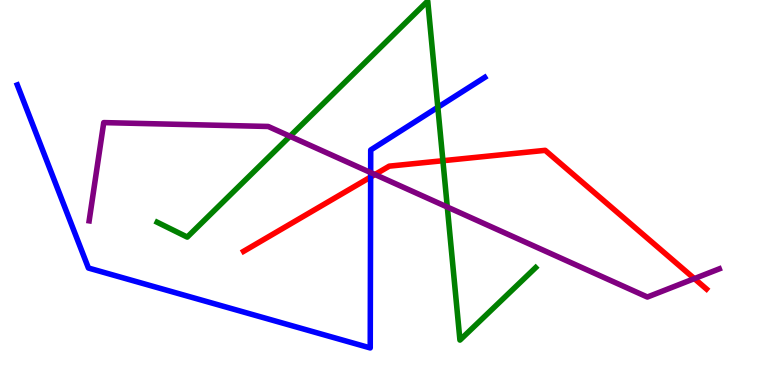[{'lines': ['blue', 'red'], 'intersections': [{'x': 4.78, 'y': 5.4}]}, {'lines': ['green', 'red'], 'intersections': [{'x': 5.71, 'y': 5.83}]}, {'lines': ['purple', 'red'], 'intersections': [{'x': 4.84, 'y': 5.47}, {'x': 8.96, 'y': 2.76}]}, {'lines': ['blue', 'green'], 'intersections': [{'x': 5.65, 'y': 7.21}]}, {'lines': ['blue', 'purple'], 'intersections': [{'x': 4.78, 'y': 5.52}]}, {'lines': ['green', 'purple'], 'intersections': [{'x': 3.74, 'y': 6.46}, {'x': 5.77, 'y': 4.62}]}]